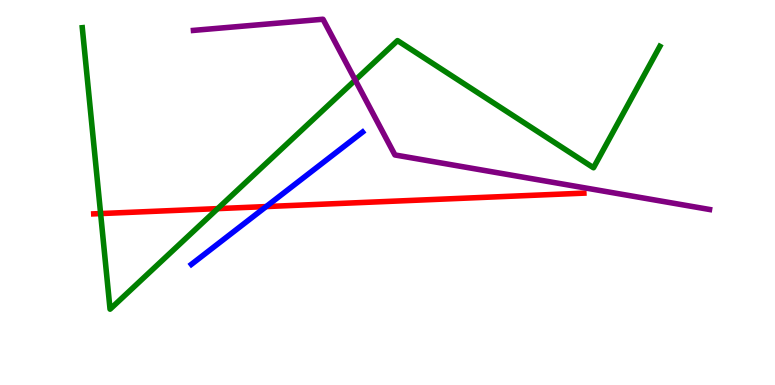[{'lines': ['blue', 'red'], 'intersections': [{'x': 3.43, 'y': 4.63}]}, {'lines': ['green', 'red'], 'intersections': [{'x': 1.3, 'y': 4.45}, {'x': 2.81, 'y': 4.58}]}, {'lines': ['purple', 'red'], 'intersections': []}, {'lines': ['blue', 'green'], 'intersections': []}, {'lines': ['blue', 'purple'], 'intersections': []}, {'lines': ['green', 'purple'], 'intersections': [{'x': 4.58, 'y': 7.92}]}]